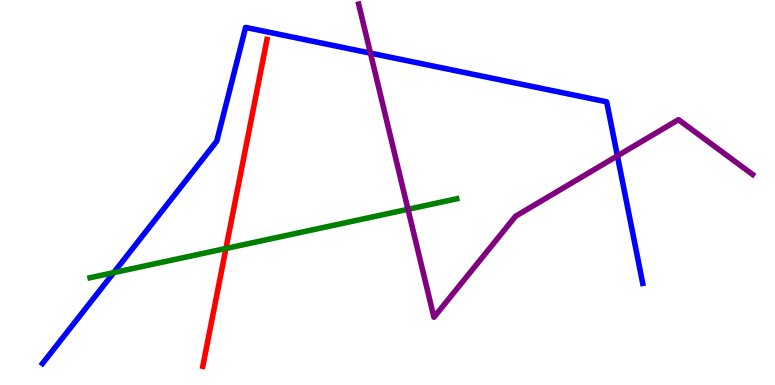[{'lines': ['blue', 'red'], 'intersections': []}, {'lines': ['green', 'red'], 'intersections': [{'x': 2.92, 'y': 3.55}]}, {'lines': ['purple', 'red'], 'intersections': []}, {'lines': ['blue', 'green'], 'intersections': [{'x': 1.47, 'y': 2.92}]}, {'lines': ['blue', 'purple'], 'intersections': [{'x': 4.78, 'y': 8.62}, {'x': 7.97, 'y': 5.95}]}, {'lines': ['green', 'purple'], 'intersections': [{'x': 5.26, 'y': 4.56}]}]